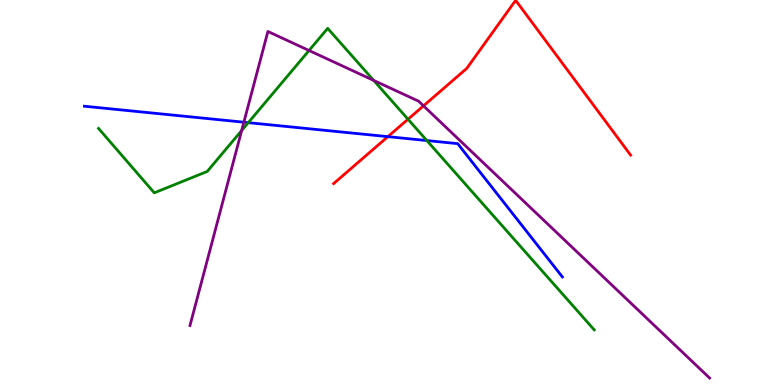[{'lines': ['blue', 'red'], 'intersections': [{'x': 5.01, 'y': 6.45}]}, {'lines': ['green', 'red'], 'intersections': [{'x': 5.26, 'y': 6.9}]}, {'lines': ['purple', 'red'], 'intersections': [{'x': 5.46, 'y': 7.25}]}, {'lines': ['blue', 'green'], 'intersections': [{'x': 3.2, 'y': 6.81}, {'x': 5.51, 'y': 6.35}]}, {'lines': ['blue', 'purple'], 'intersections': [{'x': 3.15, 'y': 6.83}]}, {'lines': ['green', 'purple'], 'intersections': [{'x': 3.12, 'y': 6.61}, {'x': 3.99, 'y': 8.69}, {'x': 4.82, 'y': 7.91}]}]